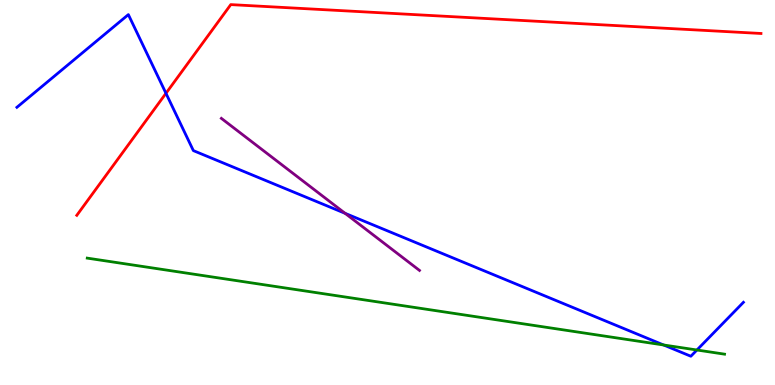[{'lines': ['blue', 'red'], 'intersections': [{'x': 2.14, 'y': 7.58}]}, {'lines': ['green', 'red'], 'intersections': []}, {'lines': ['purple', 'red'], 'intersections': []}, {'lines': ['blue', 'green'], 'intersections': [{'x': 8.56, 'y': 1.04}, {'x': 8.99, 'y': 0.909}]}, {'lines': ['blue', 'purple'], 'intersections': [{'x': 4.45, 'y': 4.46}]}, {'lines': ['green', 'purple'], 'intersections': []}]